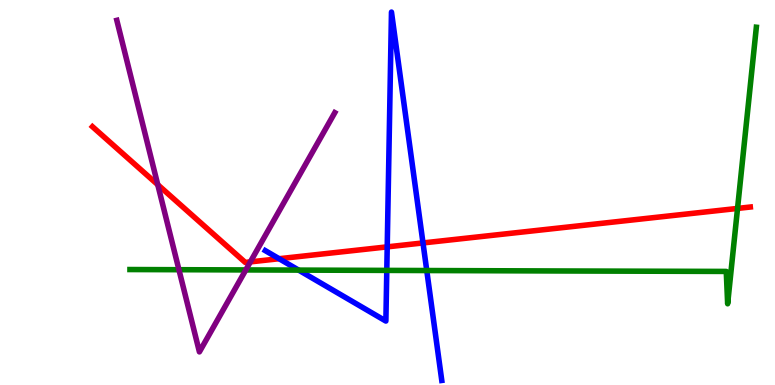[{'lines': ['blue', 'red'], 'intersections': [{'x': 3.6, 'y': 3.28}, {'x': 5.0, 'y': 3.59}, {'x': 5.46, 'y': 3.69}]}, {'lines': ['green', 'red'], 'intersections': [{'x': 9.52, 'y': 4.59}]}, {'lines': ['purple', 'red'], 'intersections': [{'x': 2.04, 'y': 5.2}, {'x': 3.23, 'y': 3.2}]}, {'lines': ['blue', 'green'], 'intersections': [{'x': 3.85, 'y': 2.98}, {'x': 4.99, 'y': 2.98}, {'x': 5.51, 'y': 2.97}]}, {'lines': ['blue', 'purple'], 'intersections': []}, {'lines': ['green', 'purple'], 'intersections': [{'x': 2.31, 'y': 2.99}, {'x': 3.17, 'y': 2.99}]}]